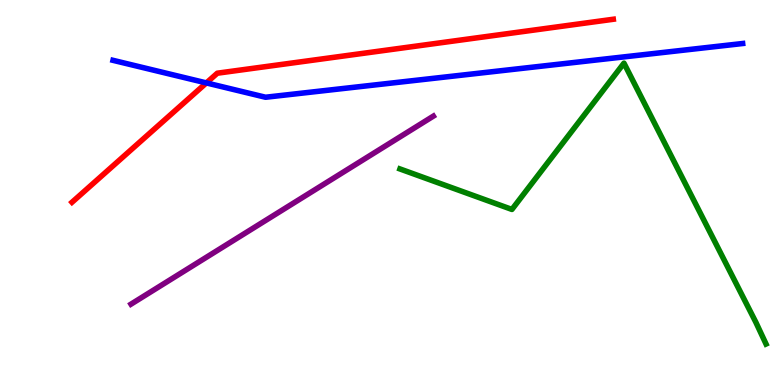[{'lines': ['blue', 'red'], 'intersections': [{'x': 2.66, 'y': 7.85}]}, {'lines': ['green', 'red'], 'intersections': []}, {'lines': ['purple', 'red'], 'intersections': []}, {'lines': ['blue', 'green'], 'intersections': []}, {'lines': ['blue', 'purple'], 'intersections': []}, {'lines': ['green', 'purple'], 'intersections': []}]